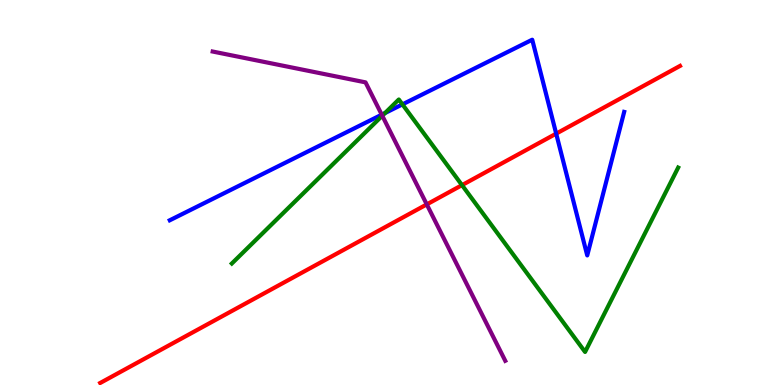[{'lines': ['blue', 'red'], 'intersections': [{'x': 7.18, 'y': 6.53}]}, {'lines': ['green', 'red'], 'intersections': [{'x': 5.96, 'y': 5.19}]}, {'lines': ['purple', 'red'], 'intersections': [{'x': 5.51, 'y': 4.69}]}, {'lines': ['blue', 'green'], 'intersections': [{'x': 4.97, 'y': 7.06}, {'x': 5.19, 'y': 7.29}]}, {'lines': ['blue', 'purple'], 'intersections': [{'x': 4.93, 'y': 7.02}]}, {'lines': ['green', 'purple'], 'intersections': [{'x': 4.93, 'y': 6.99}]}]